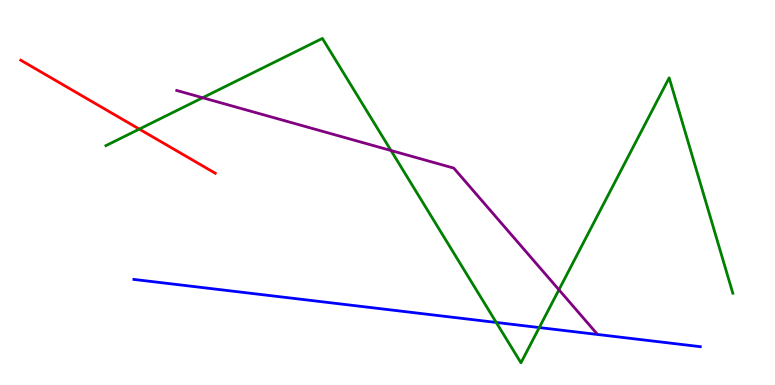[{'lines': ['blue', 'red'], 'intersections': []}, {'lines': ['green', 'red'], 'intersections': [{'x': 1.8, 'y': 6.65}]}, {'lines': ['purple', 'red'], 'intersections': []}, {'lines': ['blue', 'green'], 'intersections': [{'x': 6.4, 'y': 1.62}, {'x': 6.96, 'y': 1.49}]}, {'lines': ['blue', 'purple'], 'intersections': []}, {'lines': ['green', 'purple'], 'intersections': [{'x': 2.61, 'y': 7.46}, {'x': 5.05, 'y': 6.09}, {'x': 7.21, 'y': 2.47}]}]